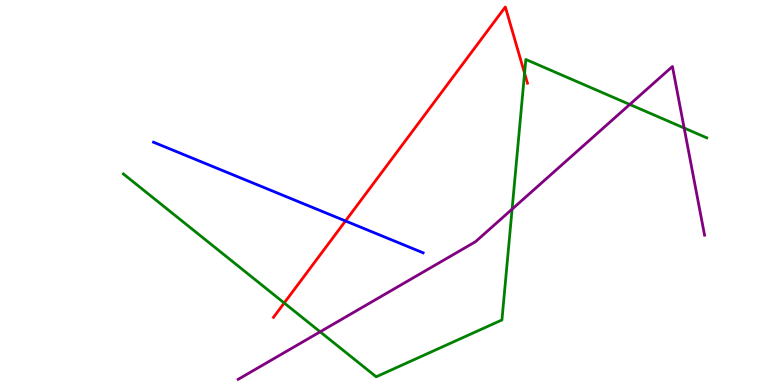[{'lines': ['blue', 'red'], 'intersections': [{'x': 4.46, 'y': 4.26}]}, {'lines': ['green', 'red'], 'intersections': [{'x': 3.67, 'y': 2.13}, {'x': 6.77, 'y': 8.1}]}, {'lines': ['purple', 'red'], 'intersections': []}, {'lines': ['blue', 'green'], 'intersections': []}, {'lines': ['blue', 'purple'], 'intersections': []}, {'lines': ['green', 'purple'], 'intersections': [{'x': 4.13, 'y': 1.38}, {'x': 6.61, 'y': 4.57}, {'x': 8.13, 'y': 7.29}, {'x': 8.83, 'y': 6.67}]}]